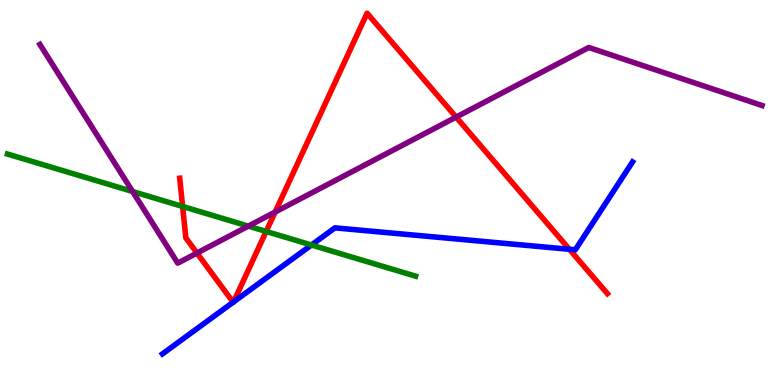[{'lines': ['blue', 'red'], 'intersections': [{'x': 3.01, 'y': 2.15}, {'x': 3.01, 'y': 2.16}, {'x': 7.35, 'y': 3.52}]}, {'lines': ['green', 'red'], 'intersections': [{'x': 2.36, 'y': 4.64}, {'x': 3.43, 'y': 3.99}]}, {'lines': ['purple', 'red'], 'intersections': [{'x': 2.54, 'y': 3.43}, {'x': 3.55, 'y': 4.49}, {'x': 5.89, 'y': 6.96}]}, {'lines': ['blue', 'green'], 'intersections': [{'x': 4.02, 'y': 3.64}]}, {'lines': ['blue', 'purple'], 'intersections': []}, {'lines': ['green', 'purple'], 'intersections': [{'x': 1.71, 'y': 5.03}, {'x': 3.2, 'y': 4.13}]}]